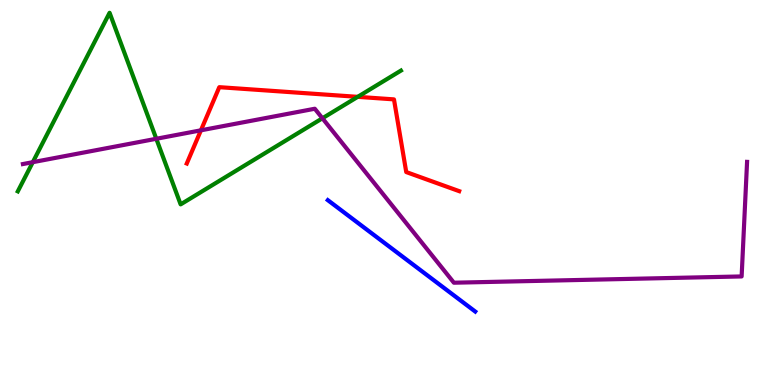[{'lines': ['blue', 'red'], 'intersections': []}, {'lines': ['green', 'red'], 'intersections': [{'x': 4.62, 'y': 7.48}]}, {'lines': ['purple', 'red'], 'intersections': [{'x': 2.59, 'y': 6.62}]}, {'lines': ['blue', 'green'], 'intersections': []}, {'lines': ['blue', 'purple'], 'intersections': []}, {'lines': ['green', 'purple'], 'intersections': [{'x': 0.423, 'y': 5.79}, {'x': 2.02, 'y': 6.4}, {'x': 4.16, 'y': 6.93}]}]